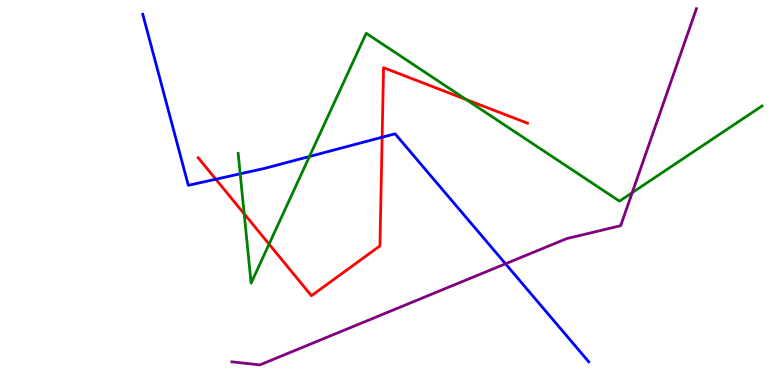[{'lines': ['blue', 'red'], 'intersections': [{'x': 2.78, 'y': 5.34}, {'x': 4.93, 'y': 6.44}]}, {'lines': ['green', 'red'], 'intersections': [{'x': 3.15, 'y': 4.45}, {'x': 3.47, 'y': 3.66}, {'x': 6.02, 'y': 7.41}]}, {'lines': ['purple', 'red'], 'intersections': []}, {'lines': ['blue', 'green'], 'intersections': [{'x': 3.1, 'y': 5.49}, {'x': 3.99, 'y': 5.94}]}, {'lines': ['blue', 'purple'], 'intersections': [{'x': 6.52, 'y': 3.15}]}, {'lines': ['green', 'purple'], 'intersections': [{'x': 8.16, 'y': 5.0}]}]